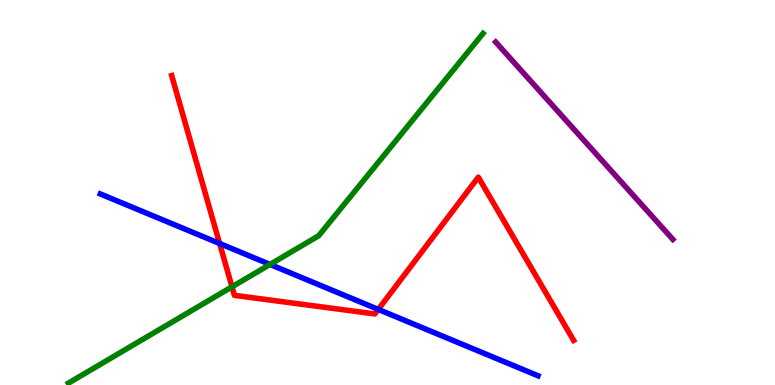[{'lines': ['blue', 'red'], 'intersections': [{'x': 2.83, 'y': 3.68}, {'x': 4.88, 'y': 1.96}]}, {'lines': ['green', 'red'], 'intersections': [{'x': 2.99, 'y': 2.55}]}, {'lines': ['purple', 'red'], 'intersections': []}, {'lines': ['blue', 'green'], 'intersections': [{'x': 3.48, 'y': 3.13}]}, {'lines': ['blue', 'purple'], 'intersections': []}, {'lines': ['green', 'purple'], 'intersections': []}]